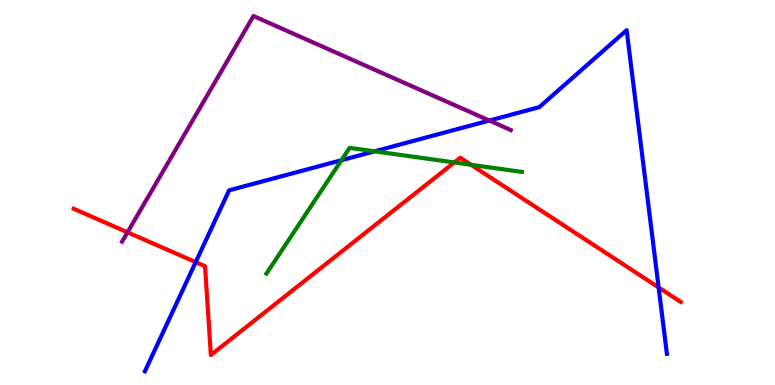[{'lines': ['blue', 'red'], 'intersections': [{'x': 2.53, 'y': 3.19}, {'x': 8.5, 'y': 2.53}]}, {'lines': ['green', 'red'], 'intersections': [{'x': 5.86, 'y': 5.78}, {'x': 6.08, 'y': 5.72}]}, {'lines': ['purple', 'red'], 'intersections': [{'x': 1.65, 'y': 3.97}]}, {'lines': ['blue', 'green'], 'intersections': [{'x': 4.41, 'y': 5.84}, {'x': 4.83, 'y': 6.07}]}, {'lines': ['blue', 'purple'], 'intersections': [{'x': 6.31, 'y': 6.87}]}, {'lines': ['green', 'purple'], 'intersections': []}]